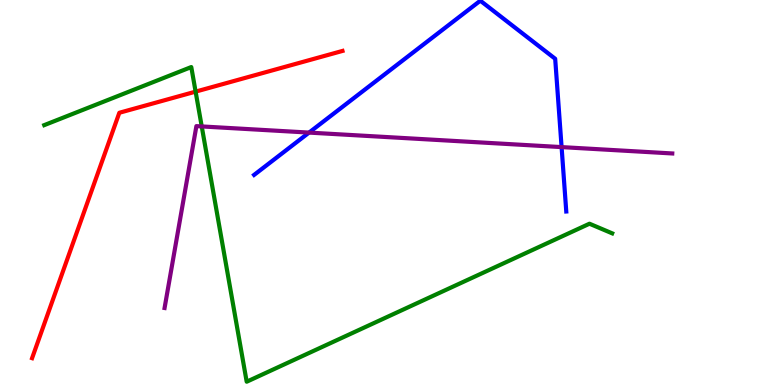[{'lines': ['blue', 'red'], 'intersections': []}, {'lines': ['green', 'red'], 'intersections': [{'x': 2.52, 'y': 7.62}]}, {'lines': ['purple', 'red'], 'intersections': []}, {'lines': ['blue', 'green'], 'intersections': []}, {'lines': ['blue', 'purple'], 'intersections': [{'x': 3.99, 'y': 6.56}, {'x': 7.25, 'y': 6.18}]}, {'lines': ['green', 'purple'], 'intersections': [{'x': 2.6, 'y': 6.72}]}]